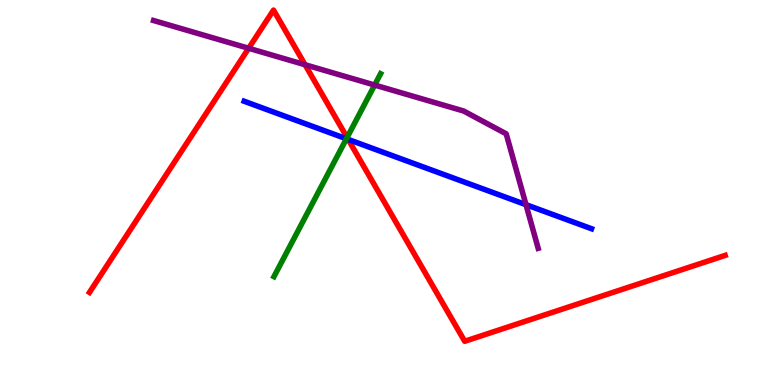[{'lines': ['blue', 'red'], 'intersections': [{'x': 4.49, 'y': 6.38}]}, {'lines': ['green', 'red'], 'intersections': [{'x': 4.48, 'y': 6.43}]}, {'lines': ['purple', 'red'], 'intersections': [{'x': 3.21, 'y': 8.75}, {'x': 3.94, 'y': 8.32}]}, {'lines': ['blue', 'green'], 'intersections': [{'x': 4.47, 'y': 6.4}]}, {'lines': ['blue', 'purple'], 'intersections': [{'x': 6.79, 'y': 4.68}]}, {'lines': ['green', 'purple'], 'intersections': [{'x': 4.83, 'y': 7.79}]}]